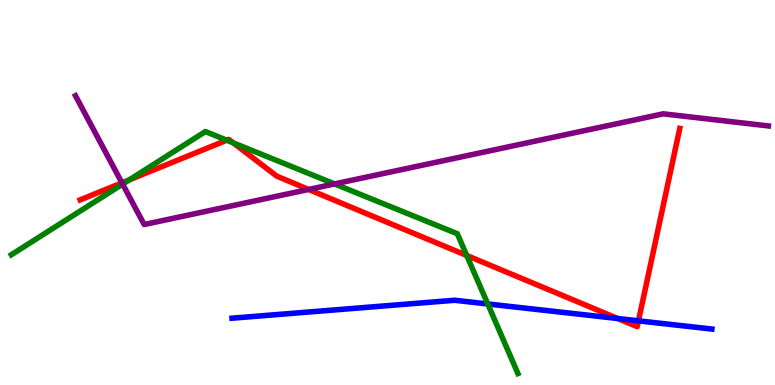[{'lines': ['blue', 'red'], 'intersections': [{'x': 7.97, 'y': 1.73}, {'x': 8.24, 'y': 1.67}]}, {'lines': ['green', 'red'], 'intersections': [{'x': 1.67, 'y': 5.33}, {'x': 2.93, 'y': 6.36}, {'x': 3.01, 'y': 6.29}, {'x': 6.02, 'y': 3.36}]}, {'lines': ['purple', 'red'], 'intersections': [{'x': 1.57, 'y': 5.25}, {'x': 3.98, 'y': 5.08}]}, {'lines': ['blue', 'green'], 'intersections': [{'x': 6.29, 'y': 2.1}]}, {'lines': ['blue', 'purple'], 'intersections': []}, {'lines': ['green', 'purple'], 'intersections': [{'x': 1.58, 'y': 5.22}, {'x': 4.32, 'y': 5.22}]}]